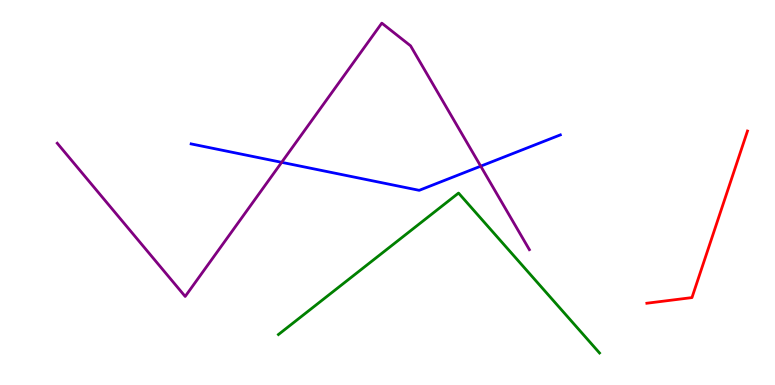[{'lines': ['blue', 'red'], 'intersections': []}, {'lines': ['green', 'red'], 'intersections': []}, {'lines': ['purple', 'red'], 'intersections': []}, {'lines': ['blue', 'green'], 'intersections': []}, {'lines': ['blue', 'purple'], 'intersections': [{'x': 3.63, 'y': 5.78}, {'x': 6.2, 'y': 5.68}]}, {'lines': ['green', 'purple'], 'intersections': []}]